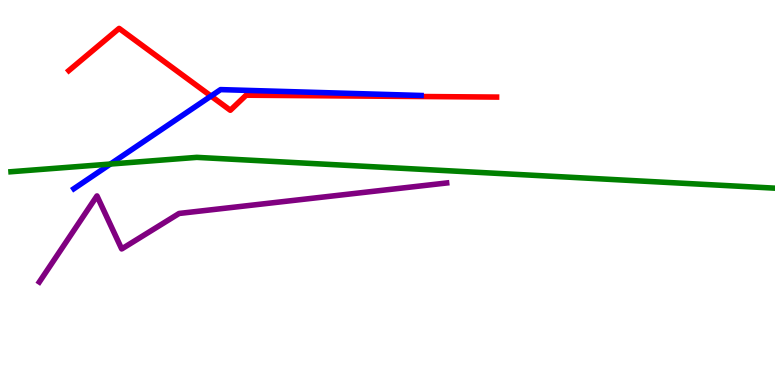[{'lines': ['blue', 'red'], 'intersections': [{'x': 2.72, 'y': 7.5}]}, {'lines': ['green', 'red'], 'intersections': []}, {'lines': ['purple', 'red'], 'intersections': []}, {'lines': ['blue', 'green'], 'intersections': [{'x': 1.42, 'y': 5.74}]}, {'lines': ['blue', 'purple'], 'intersections': []}, {'lines': ['green', 'purple'], 'intersections': []}]